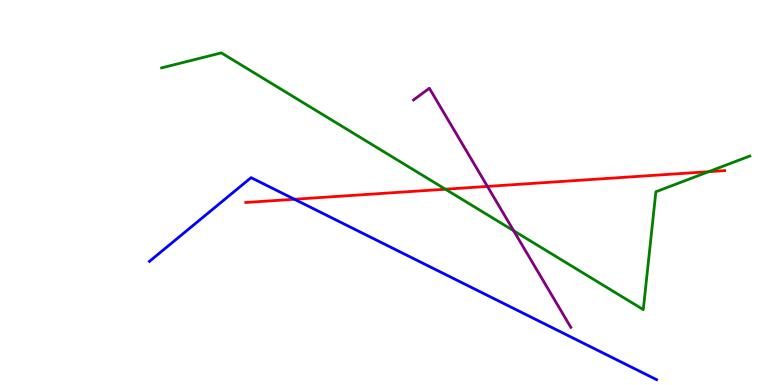[{'lines': ['blue', 'red'], 'intersections': [{'x': 3.8, 'y': 4.82}]}, {'lines': ['green', 'red'], 'intersections': [{'x': 5.75, 'y': 5.09}, {'x': 9.14, 'y': 5.54}]}, {'lines': ['purple', 'red'], 'intersections': [{'x': 6.29, 'y': 5.16}]}, {'lines': ['blue', 'green'], 'intersections': []}, {'lines': ['blue', 'purple'], 'intersections': []}, {'lines': ['green', 'purple'], 'intersections': [{'x': 6.63, 'y': 4.01}]}]